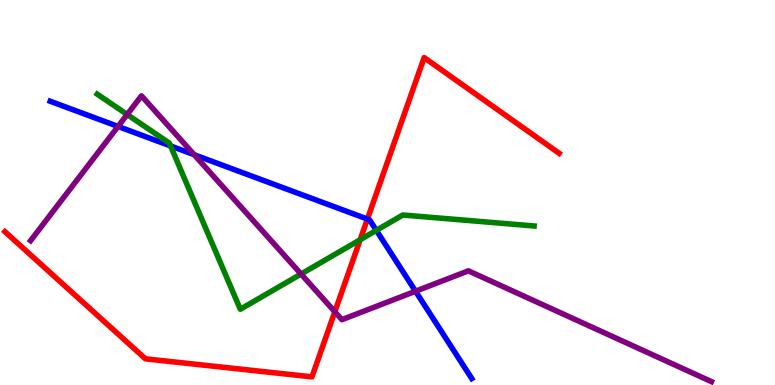[{'lines': ['blue', 'red'], 'intersections': [{'x': 4.74, 'y': 4.31}]}, {'lines': ['green', 'red'], 'intersections': [{'x': 4.65, 'y': 3.77}]}, {'lines': ['purple', 'red'], 'intersections': [{'x': 4.32, 'y': 1.9}]}, {'lines': ['blue', 'green'], 'intersections': [{'x': 2.2, 'y': 6.21}, {'x': 4.86, 'y': 4.02}]}, {'lines': ['blue', 'purple'], 'intersections': [{'x': 1.52, 'y': 6.72}, {'x': 2.51, 'y': 5.98}, {'x': 5.36, 'y': 2.44}]}, {'lines': ['green', 'purple'], 'intersections': [{'x': 1.64, 'y': 7.03}, {'x': 3.88, 'y': 2.88}]}]